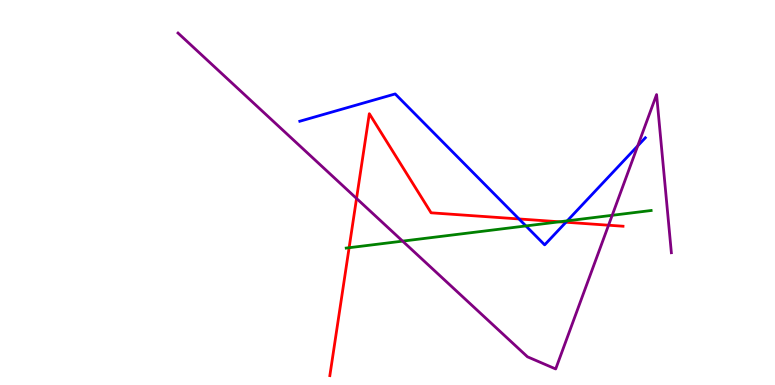[{'lines': ['blue', 'red'], 'intersections': [{'x': 6.7, 'y': 4.31}, {'x': 7.3, 'y': 4.23}]}, {'lines': ['green', 'red'], 'intersections': [{'x': 4.5, 'y': 3.57}, {'x': 7.22, 'y': 4.24}]}, {'lines': ['purple', 'red'], 'intersections': [{'x': 4.6, 'y': 4.85}, {'x': 7.85, 'y': 4.15}]}, {'lines': ['blue', 'green'], 'intersections': [{'x': 6.79, 'y': 4.13}, {'x': 7.32, 'y': 4.26}]}, {'lines': ['blue', 'purple'], 'intersections': [{'x': 8.23, 'y': 6.21}]}, {'lines': ['green', 'purple'], 'intersections': [{'x': 5.19, 'y': 3.74}, {'x': 7.9, 'y': 4.41}]}]